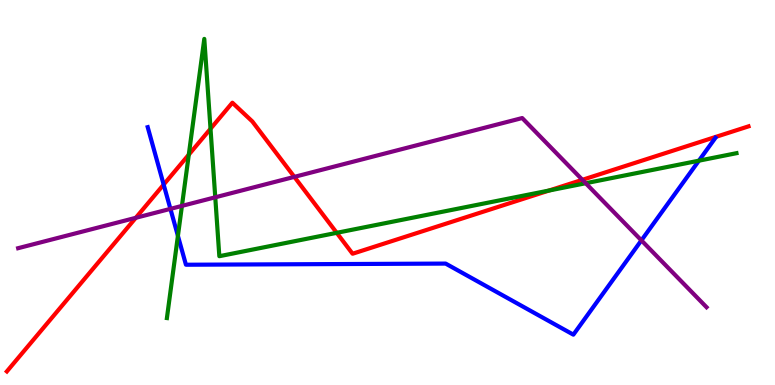[{'lines': ['blue', 'red'], 'intersections': [{'x': 2.11, 'y': 5.21}]}, {'lines': ['green', 'red'], 'intersections': [{'x': 2.44, 'y': 5.98}, {'x': 2.72, 'y': 6.66}, {'x': 4.34, 'y': 3.95}, {'x': 7.08, 'y': 5.05}]}, {'lines': ['purple', 'red'], 'intersections': [{'x': 1.75, 'y': 4.34}, {'x': 3.8, 'y': 5.41}, {'x': 7.51, 'y': 5.33}]}, {'lines': ['blue', 'green'], 'intersections': [{'x': 2.3, 'y': 3.87}, {'x': 9.02, 'y': 5.83}]}, {'lines': ['blue', 'purple'], 'intersections': [{'x': 2.2, 'y': 4.57}, {'x': 8.28, 'y': 3.76}]}, {'lines': ['green', 'purple'], 'intersections': [{'x': 2.35, 'y': 4.65}, {'x': 2.78, 'y': 4.88}, {'x': 7.56, 'y': 5.24}]}]